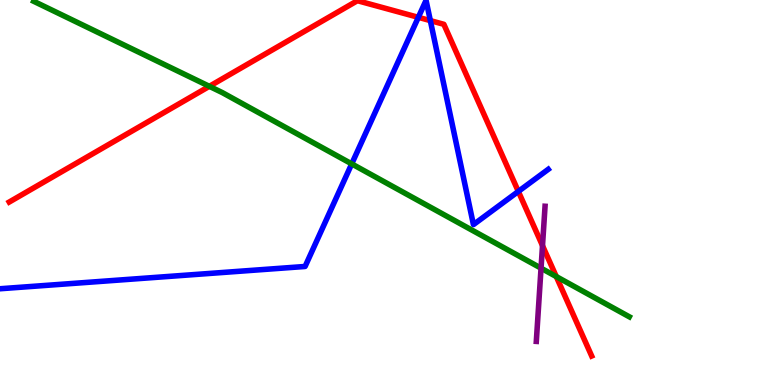[{'lines': ['blue', 'red'], 'intersections': [{'x': 5.4, 'y': 9.55}, {'x': 5.55, 'y': 9.46}, {'x': 6.69, 'y': 5.03}]}, {'lines': ['green', 'red'], 'intersections': [{'x': 2.7, 'y': 7.76}, {'x': 7.18, 'y': 2.82}]}, {'lines': ['purple', 'red'], 'intersections': [{'x': 7.0, 'y': 3.62}]}, {'lines': ['blue', 'green'], 'intersections': [{'x': 4.54, 'y': 5.74}]}, {'lines': ['blue', 'purple'], 'intersections': []}, {'lines': ['green', 'purple'], 'intersections': [{'x': 6.98, 'y': 3.03}]}]